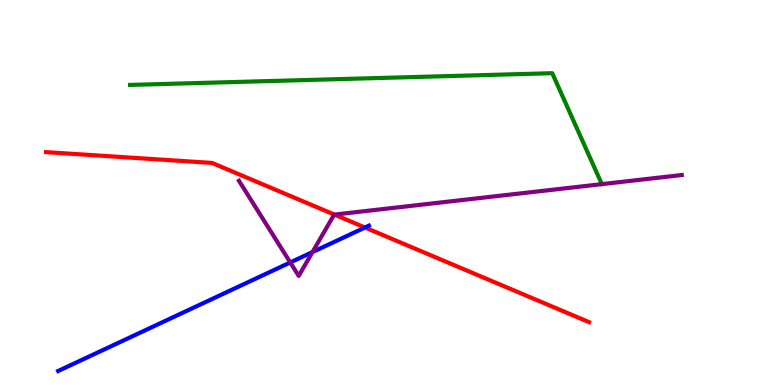[{'lines': ['blue', 'red'], 'intersections': [{'x': 4.71, 'y': 4.09}]}, {'lines': ['green', 'red'], 'intersections': []}, {'lines': ['purple', 'red'], 'intersections': [{'x': 4.31, 'y': 4.43}]}, {'lines': ['blue', 'green'], 'intersections': []}, {'lines': ['blue', 'purple'], 'intersections': [{'x': 3.75, 'y': 3.18}, {'x': 4.03, 'y': 3.45}]}, {'lines': ['green', 'purple'], 'intersections': []}]